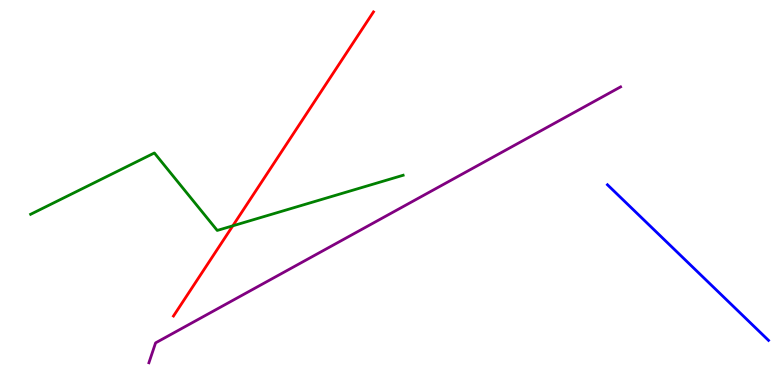[{'lines': ['blue', 'red'], 'intersections': []}, {'lines': ['green', 'red'], 'intersections': [{'x': 3.0, 'y': 4.13}]}, {'lines': ['purple', 'red'], 'intersections': []}, {'lines': ['blue', 'green'], 'intersections': []}, {'lines': ['blue', 'purple'], 'intersections': []}, {'lines': ['green', 'purple'], 'intersections': []}]